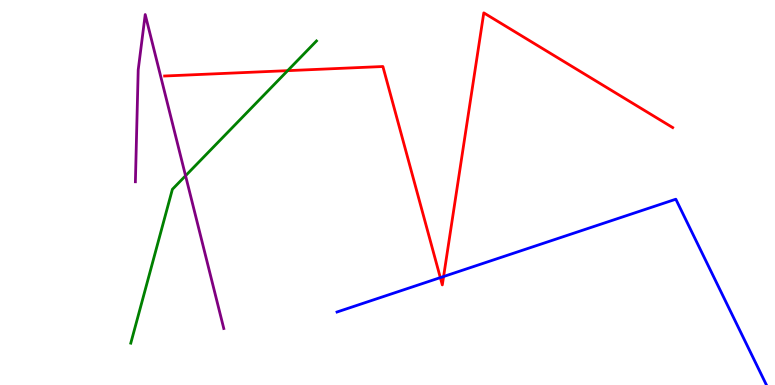[{'lines': ['blue', 'red'], 'intersections': [{'x': 5.68, 'y': 2.79}, {'x': 5.72, 'y': 2.82}]}, {'lines': ['green', 'red'], 'intersections': [{'x': 3.71, 'y': 8.16}]}, {'lines': ['purple', 'red'], 'intersections': []}, {'lines': ['blue', 'green'], 'intersections': []}, {'lines': ['blue', 'purple'], 'intersections': []}, {'lines': ['green', 'purple'], 'intersections': [{'x': 2.39, 'y': 5.44}]}]